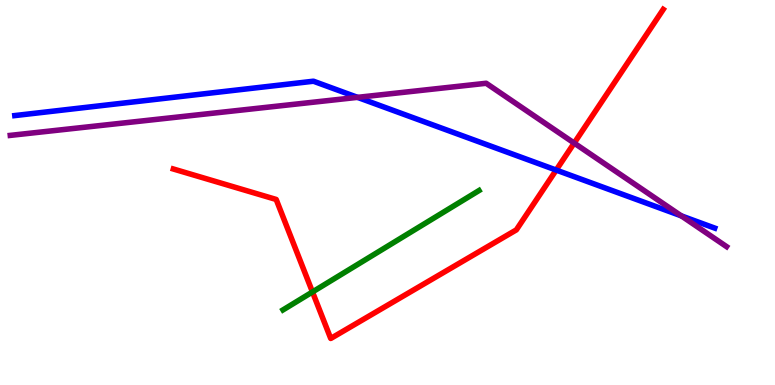[{'lines': ['blue', 'red'], 'intersections': [{'x': 7.18, 'y': 5.58}]}, {'lines': ['green', 'red'], 'intersections': [{'x': 4.03, 'y': 2.42}]}, {'lines': ['purple', 'red'], 'intersections': [{'x': 7.41, 'y': 6.28}]}, {'lines': ['blue', 'green'], 'intersections': []}, {'lines': ['blue', 'purple'], 'intersections': [{'x': 4.61, 'y': 7.47}, {'x': 8.79, 'y': 4.39}]}, {'lines': ['green', 'purple'], 'intersections': []}]